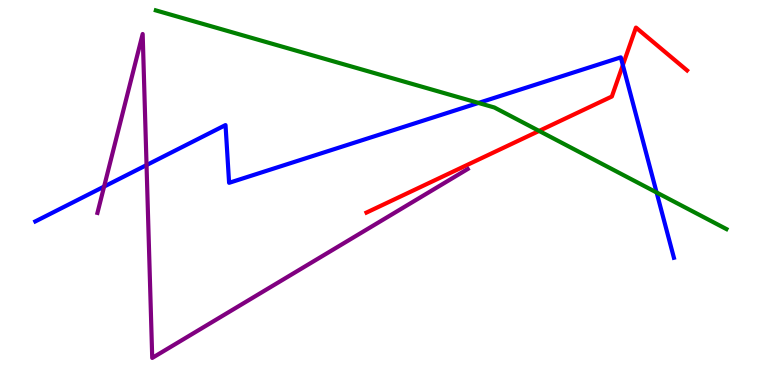[{'lines': ['blue', 'red'], 'intersections': [{'x': 8.04, 'y': 8.31}]}, {'lines': ['green', 'red'], 'intersections': [{'x': 6.96, 'y': 6.6}]}, {'lines': ['purple', 'red'], 'intersections': []}, {'lines': ['blue', 'green'], 'intersections': [{'x': 6.17, 'y': 7.33}, {'x': 8.47, 'y': 5.0}]}, {'lines': ['blue', 'purple'], 'intersections': [{'x': 1.34, 'y': 5.15}, {'x': 1.89, 'y': 5.71}]}, {'lines': ['green', 'purple'], 'intersections': []}]